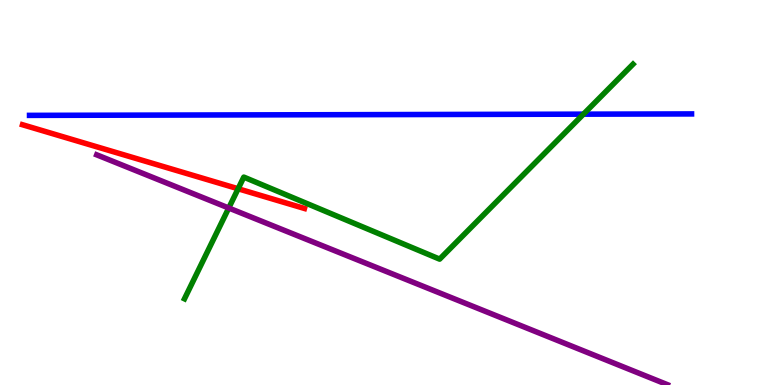[{'lines': ['blue', 'red'], 'intersections': []}, {'lines': ['green', 'red'], 'intersections': [{'x': 3.07, 'y': 5.1}]}, {'lines': ['purple', 'red'], 'intersections': []}, {'lines': ['blue', 'green'], 'intersections': [{'x': 7.53, 'y': 7.03}]}, {'lines': ['blue', 'purple'], 'intersections': []}, {'lines': ['green', 'purple'], 'intersections': [{'x': 2.95, 'y': 4.6}]}]